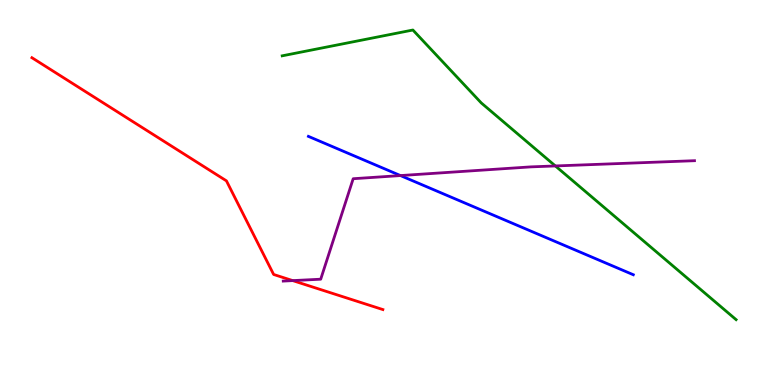[{'lines': ['blue', 'red'], 'intersections': []}, {'lines': ['green', 'red'], 'intersections': []}, {'lines': ['purple', 'red'], 'intersections': [{'x': 3.78, 'y': 2.71}]}, {'lines': ['blue', 'green'], 'intersections': []}, {'lines': ['blue', 'purple'], 'intersections': [{'x': 5.17, 'y': 5.44}]}, {'lines': ['green', 'purple'], 'intersections': [{'x': 7.17, 'y': 5.69}]}]